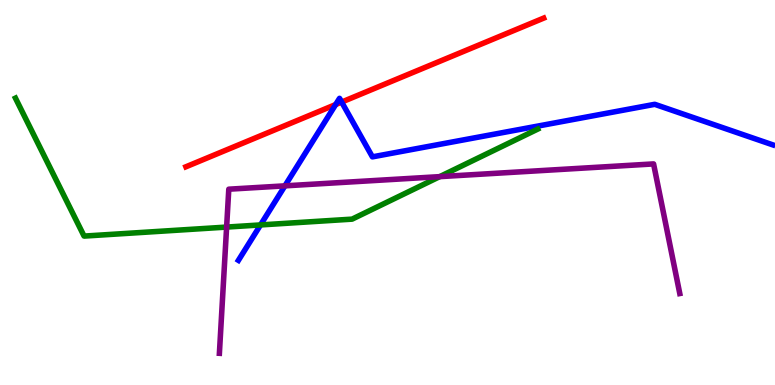[{'lines': ['blue', 'red'], 'intersections': [{'x': 4.33, 'y': 7.28}, {'x': 4.41, 'y': 7.35}]}, {'lines': ['green', 'red'], 'intersections': []}, {'lines': ['purple', 'red'], 'intersections': []}, {'lines': ['blue', 'green'], 'intersections': [{'x': 3.36, 'y': 4.16}]}, {'lines': ['blue', 'purple'], 'intersections': [{'x': 3.68, 'y': 5.17}]}, {'lines': ['green', 'purple'], 'intersections': [{'x': 2.92, 'y': 4.1}, {'x': 5.67, 'y': 5.41}]}]